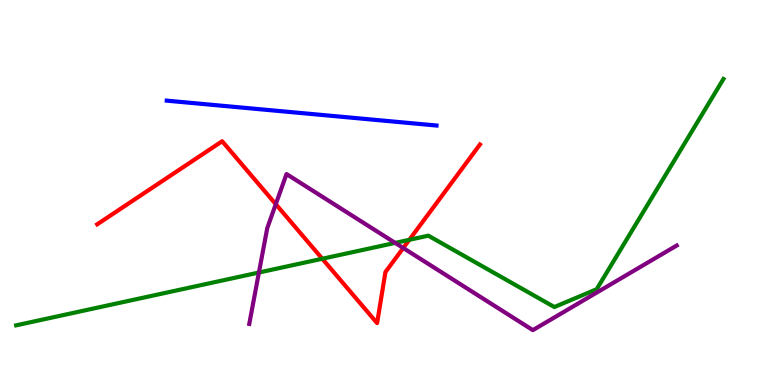[{'lines': ['blue', 'red'], 'intersections': []}, {'lines': ['green', 'red'], 'intersections': [{'x': 4.16, 'y': 3.28}, {'x': 5.28, 'y': 3.77}]}, {'lines': ['purple', 'red'], 'intersections': [{'x': 3.56, 'y': 4.7}, {'x': 5.2, 'y': 3.56}]}, {'lines': ['blue', 'green'], 'intersections': []}, {'lines': ['blue', 'purple'], 'intersections': []}, {'lines': ['green', 'purple'], 'intersections': [{'x': 3.34, 'y': 2.92}, {'x': 5.1, 'y': 3.69}]}]